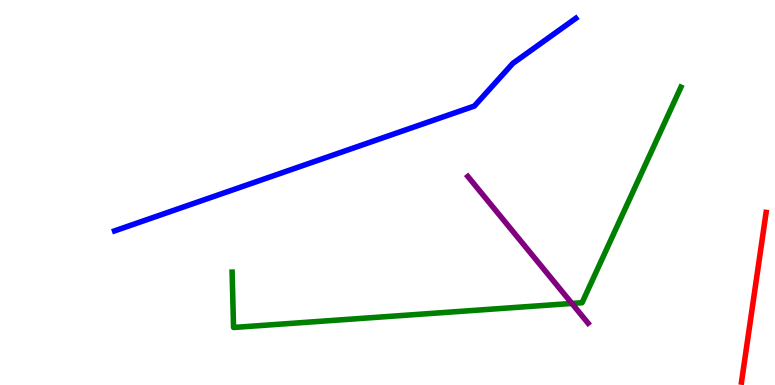[{'lines': ['blue', 'red'], 'intersections': []}, {'lines': ['green', 'red'], 'intersections': []}, {'lines': ['purple', 'red'], 'intersections': []}, {'lines': ['blue', 'green'], 'intersections': []}, {'lines': ['blue', 'purple'], 'intersections': []}, {'lines': ['green', 'purple'], 'intersections': [{'x': 7.38, 'y': 2.12}]}]